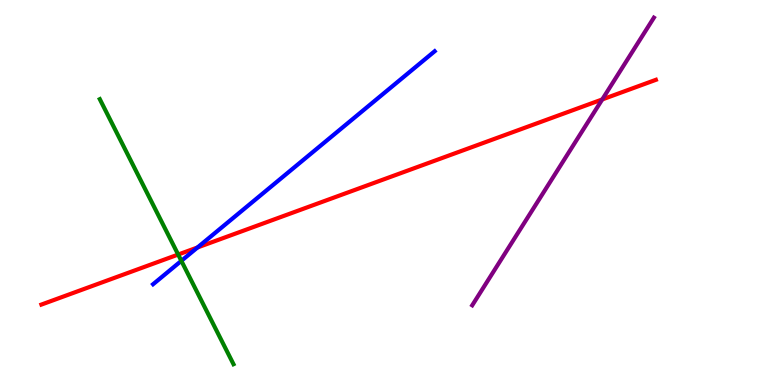[{'lines': ['blue', 'red'], 'intersections': [{'x': 2.55, 'y': 3.57}]}, {'lines': ['green', 'red'], 'intersections': [{'x': 2.3, 'y': 3.39}]}, {'lines': ['purple', 'red'], 'intersections': [{'x': 7.77, 'y': 7.42}]}, {'lines': ['blue', 'green'], 'intersections': [{'x': 2.34, 'y': 3.23}]}, {'lines': ['blue', 'purple'], 'intersections': []}, {'lines': ['green', 'purple'], 'intersections': []}]